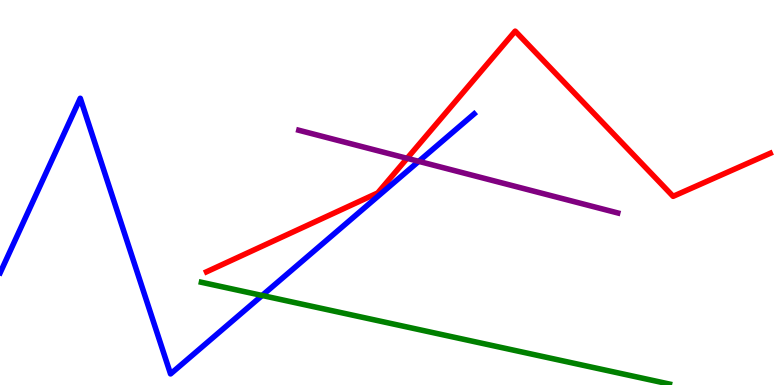[{'lines': ['blue', 'red'], 'intersections': []}, {'lines': ['green', 'red'], 'intersections': []}, {'lines': ['purple', 'red'], 'intersections': [{'x': 5.25, 'y': 5.89}]}, {'lines': ['blue', 'green'], 'intersections': [{'x': 3.38, 'y': 2.33}]}, {'lines': ['blue', 'purple'], 'intersections': [{'x': 5.4, 'y': 5.81}]}, {'lines': ['green', 'purple'], 'intersections': []}]